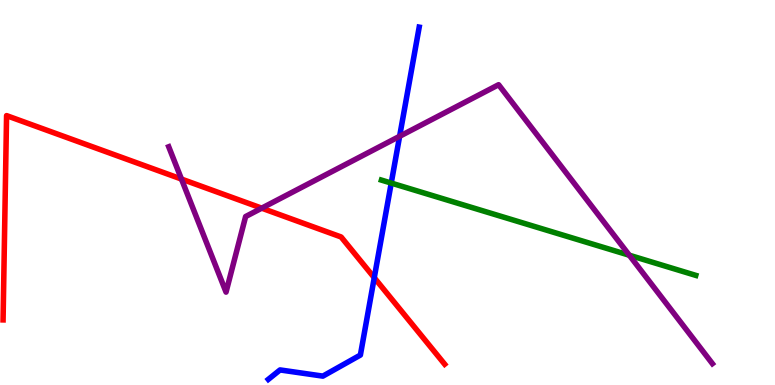[{'lines': ['blue', 'red'], 'intersections': [{'x': 4.83, 'y': 2.79}]}, {'lines': ['green', 'red'], 'intersections': []}, {'lines': ['purple', 'red'], 'intersections': [{'x': 2.34, 'y': 5.35}, {'x': 3.38, 'y': 4.59}]}, {'lines': ['blue', 'green'], 'intersections': [{'x': 5.05, 'y': 5.24}]}, {'lines': ['blue', 'purple'], 'intersections': [{'x': 5.16, 'y': 6.46}]}, {'lines': ['green', 'purple'], 'intersections': [{'x': 8.12, 'y': 3.37}]}]